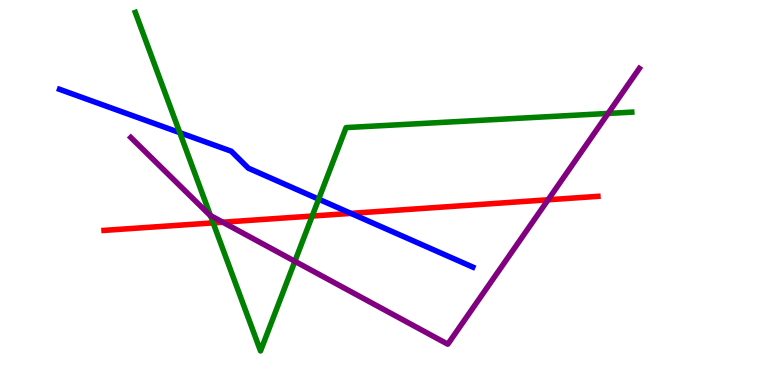[{'lines': ['blue', 'red'], 'intersections': [{'x': 4.53, 'y': 4.46}]}, {'lines': ['green', 'red'], 'intersections': [{'x': 2.75, 'y': 4.21}, {'x': 4.03, 'y': 4.39}]}, {'lines': ['purple', 'red'], 'intersections': [{'x': 2.87, 'y': 4.23}, {'x': 7.07, 'y': 4.81}]}, {'lines': ['blue', 'green'], 'intersections': [{'x': 2.32, 'y': 6.55}, {'x': 4.11, 'y': 4.83}]}, {'lines': ['blue', 'purple'], 'intersections': []}, {'lines': ['green', 'purple'], 'intersections': [{'x': 2.72, 'y': 4.4}, {'x': 3.8, 'y': 3.21}, {'x': 7.85, 'y': 7.05}]}]